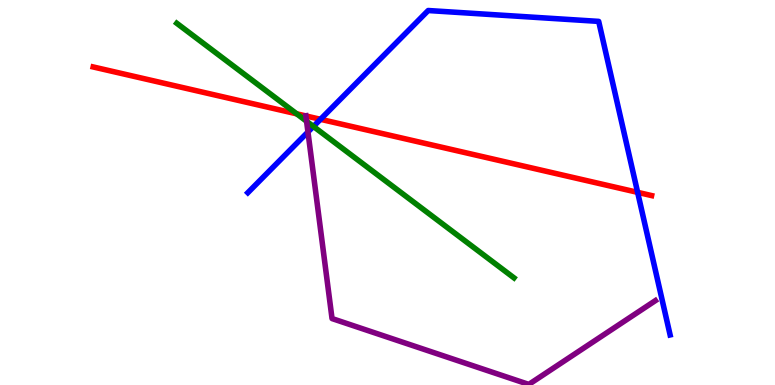[{'lines': ['blue', 'red'], 'intersections': [{'x': 4.14, 'y': 6.9}, {'x': 8.23, 'y': 5.0}]}, {'lines': ['green', 'red'], 'intersections': [{'x': 3.83, 'y': 7.04}]}, {'lines': ['purple', 'red'], 'intersections': [{'x': 3.95, 'y': 6.99}]}, {'lines': ['blue', 'green'], 'intersections': [{'x': 4.04, 'y': 6.72}]}, {'lines': ['blue', 'purple'], 'intersections': [{'x': 3.97, 'y': 6.57}]}, {'lines': ['green', 'purple'], 'intersections': [{'x': 3.96, 'y': 6.85}]}]